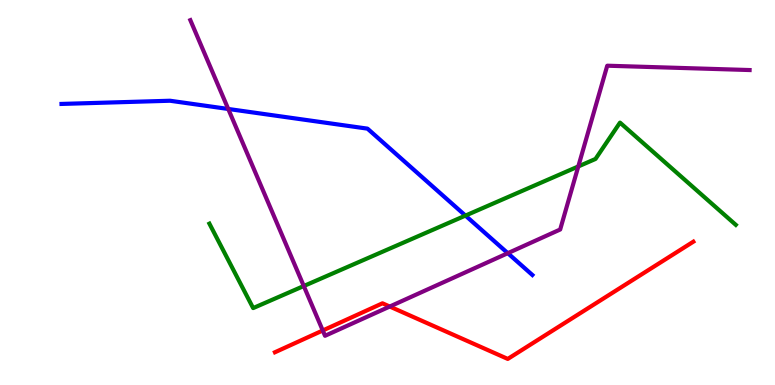[{'lines': ['blue', 'red'], 'intersections': []}, {'lines': ['green', 'red'], 'intersections': []}, {'lines': ['purple', 'red'], 'intersections': [{'x': 4.16, 'y': 1.42}, {'x': 5.03, 'y': 2.04}]}, {'lines': ['blue', 'green'], 'intersections': [{'x': 6.01, 'y': 4.4}]}, {'lines': ['blue', 'purple'], 'intersections': [{'x': 2.95, 'y': 7.17}, {'x': 6.55, 'y': 3.42}]}, {'lines': ['green', 'purple'], 'intersections': [{'x': 3.92, 'y': 2.57}, {'x': 7.46, 'y': 5.68}]}]